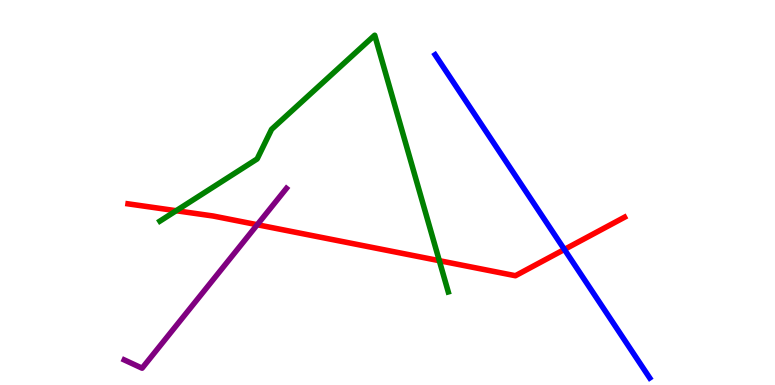[{'lines': ['blue', 'red'], 'intersections': [{'x': 7.28, 'y': 3.52}]}, {'lines': ['green', 'red'], 'intersections': [{'x': 2.27, 'y': 4.53}, {'x': 5.67, 'y': 3.23}]}, {'lines': ['purple', 'red'], 'intersections': [{'x': 3.32, 'y': 4.16}]}, {'lines': ['blue', 'green'], 'intersections': []}, {'lines': ['blue', 'purple'], 'intersections': []}, {'lines': ['green', 'purple'], 'intersections': []}]